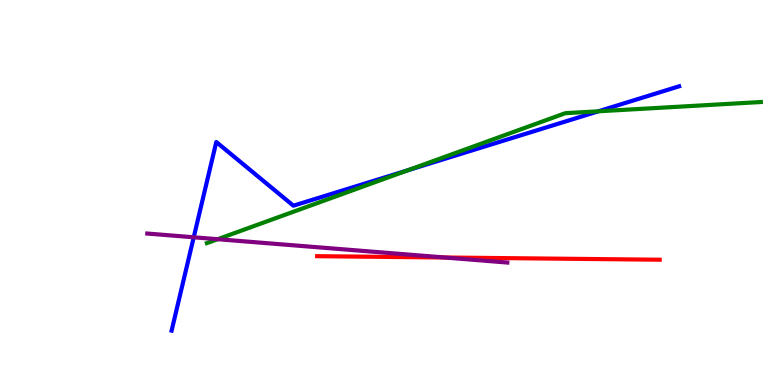[{'lines': ['blue', 'red'], 'intersections': []}, {'lines': ['green', 'red'], 'intersections': []}, {'lines': ['purple', 'red'], 'intersections': [{'x': 5.74, 'y': 3.31}]}, {'lines': ['blue', 'green'], 'intersections': [{'x': 5.26, 'y': 5.58}, {'x': 7.72, 'y': 7.11}]}, {'lines': ['blue', 'purple'], 'intersections': [{'x': 2.5, 'y': 3.84}]}, {'lines': ['green', 'purple'], 'intersections': [{'x': 2.81, 'y': 3.79}]}]